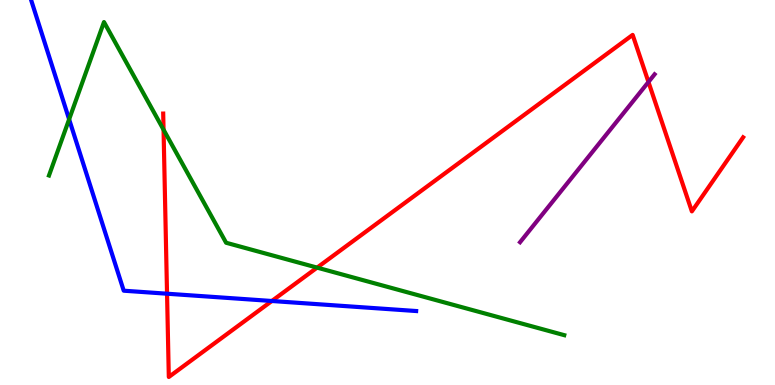[{'lines': ['blue', 'red'], 'intersections': [{'x': 2.16, 'y': 2.37}, {'x': 3.51, 'y': 2.18}]}, {'lines': ['green', 'red'], 'intersections': [{'x': 2.11, 'y': 6.63}, {'x': 4.09, 'y': 3.05}]}, {'lines': ['purple', 'red'], 'intersections': [{'x': 8.37, 'y': 7.87}]}, {'lines': ['blue', 'green'], 'intersections': [{'x': 0.892, 'y': 6.9}]}, {'lines': ['blue', 'purple'], 'intersections': []}, {'lines': ['green', 'purple'], 'intersections': []}]